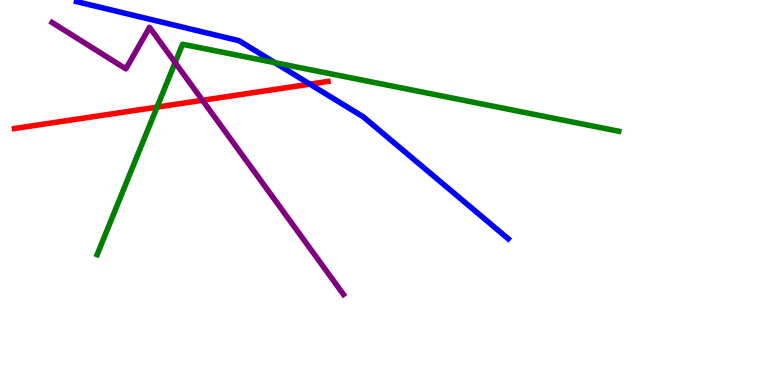[{'lines': ['blue', 'red'], 'intersections': [{'x': 4.0, 'y': 7.81}]}, {'lines': ['green', 'red'], 'intersections': [{'x': 2.03, 'y': 7.22}]}, {'lines': ['purple', 'red'], 'intersections': [{'x': 2.61, 'y': 7.4}]}, {'lines': ['blue', 'green'], 'intersections': [{'x': 3.55, 'y': 8.37}]}, {'lines': ['blue', 'purple'], 'intersections': []}, {'lines': ['green', 'purple'], 'intersections': [{'x': 2.26, 'y': 8.37}]}]